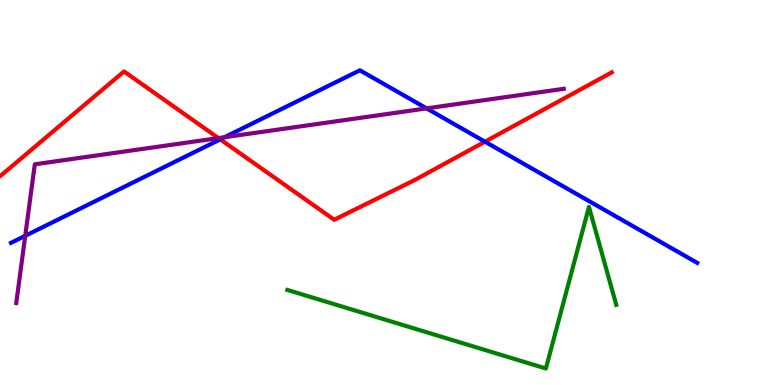[{'lines': ['blue', 'red'], 'intersections': [{'x': 2.84, 'y': 6.38}, {'x': 6.26, 'y': 6.32}]}, {'lines': ['green', 'red'], 'intersections': []}, {'lines': ['purple', 'red'], 'intersections': [{'x': 2.82, 'y': 6.41}]}, {'lines': ['blue', 'green'], 'intersections': []}, {'lines': ['blue', 'purple'], 'intersections': [{'x': 0.326, 'y': 3.88}, {'x': 2.9, 'y': 6.44}, {'x': 5.5, 'y': 7.18}]}, {'lines': ['green', 'purple'], 'intersections': []}]